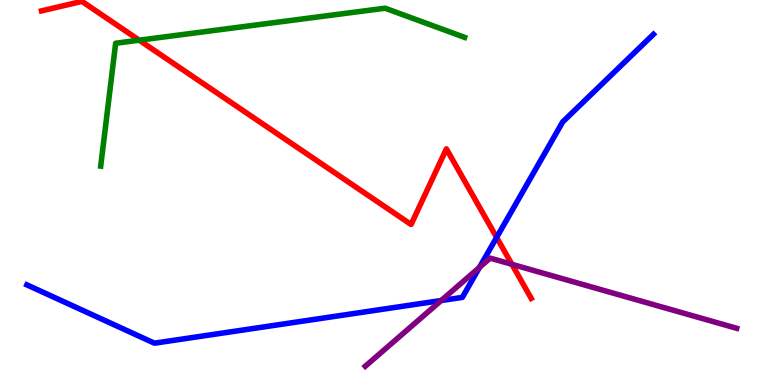[{'lines': ['blue', 'red'], 'intersections': [{'x': 6.41, 'y': 3.83}]}, {'lines': ['green', 'red'], 'intersections': [{'x': 1.8, 'y': 8.96}]}, {'lines': ['purple', 'red'], 'intersections': [{'x': 6.61, 'y': 3.13}]}, {'lines': ['blue', 'green'], 'intersections': []}, {'lines': ['blue', 'purple'], 'intersections': [{'x': 5.69, 'y': 2.19}, {'x': 6.19, 'y': 3.06}]}, {'lines': ['green', 'purple'], 'intersections': []}]